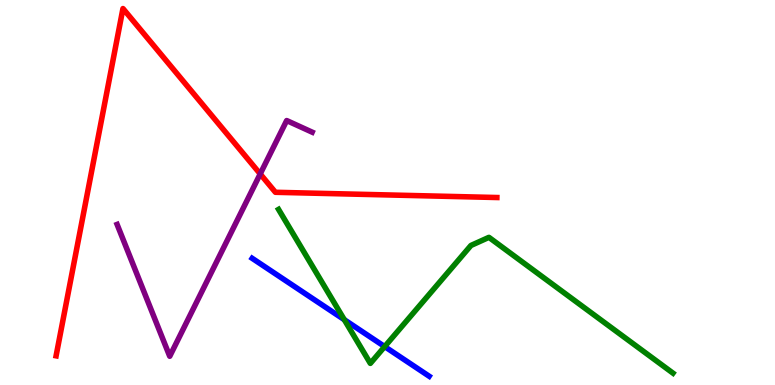[{'lines': ['blue', 'red'], 'intersections': []}, {'lines': ['green', 'red'], 'intersections': []}, {'lines': ['purple', 'red'], 'intersections': [{'x': 3.36, 'y': 5.48}]}, {'lines': ['blue', 'green'], 'intersections': [{'x': 4.44, 'y': 1.7}, {'x': 4.96, 'y': 0.998}]}, {'lines': ['blue', 'purple'], 'intersections': []}, {'lines': ['green', 'purple'], 'intersections': []}]